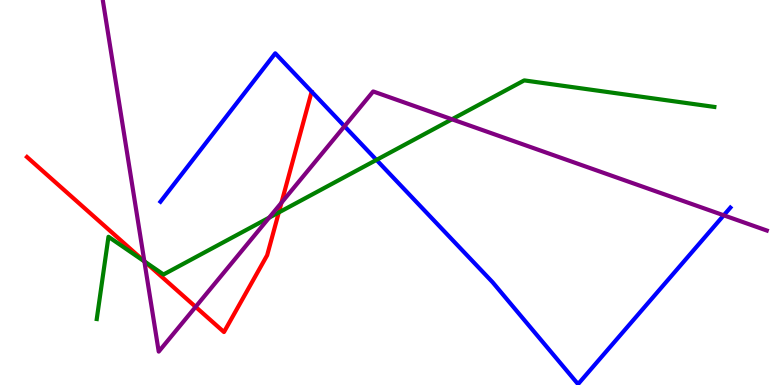[{'lines': ['blue', 'red'], 'intersections': []}, {'lines': ['green', 'red'], 'intersections': [{'x': 1.87, 'y': 3.2}, {'x': 3.6, 'y': 4.48}]}, {'lines': ['purple', 'red'], 'intersections': [{'x': 1.86, 'y': 3.21}, {'x': 2.52, 'y': 2.03}, {'x': 3.63, 'y': 4.73}]}, {'lines': ['blue', 'green'], 'intersections': [{'x': 4.86, 'y': 5.85}]}, {'lines': ['blue', 'purple'], 'intersections': [{'x': 4.45, 'y': 6.72}, {'x': 9.34, 'y': 4.41}]}, {'lines': ['green', 'purple'], 'intersections': [{'x': 1.86, 'y': 3.21}, {'x': 3.47, 'y': 4.35}, {'x': 5.83, 'y': 6.9}]}]